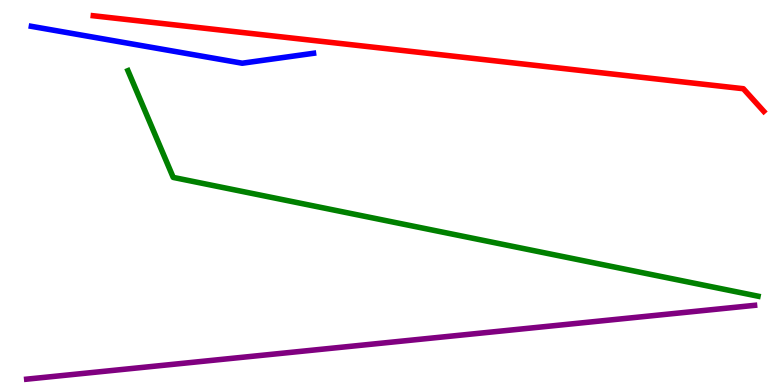[{'lines': ['blue', 'red'], 'intersections': []}, {'lines': ['green', 'red'], 'intersections': []}, {'lines': ['purple', 'red'], 'intersections': []}, {'lines': ['blue', 'green'], 'intersections': []}, {'lines': ['blue', 'purple'], 'intersections': []}, {'lines': ['green', 'purple'], 'intersections': []}]